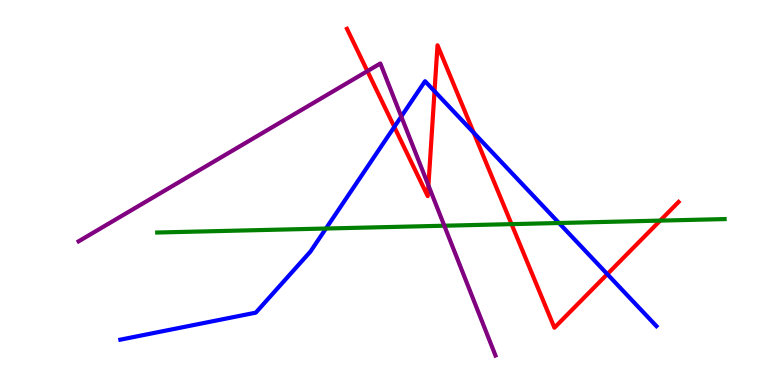[{'lines': ['blue', 'red'], 'intersections': [{'x': 5.09, 'y': 6.7}, {'x': 5.61, 'y': 7.63}, {'x': 6.11, 'y': 6.55}, {'x': 7.84, 'y': 2.88}]}, {'lines': ['green', 'red'], 'intersections': [{'x': 6.6, 'y': 4.18}, {'x': 8.52, 'y': 4.27}]}, {'lines': ['purple', 'red'], 'intersections': [{'x': 4.74, 'y': 8.15}, {'x': 5.53, 'y': 5.18}]}, {'lines': ['blue', 'green'], 'intersections': [{'x': 4.21, 'y': 4.06}, {'x': 7.21, 'y': 4.21}]}, {'lines': ['blue', 'purple'], 'intersections': [{'x': 5.18, 'y': 6.97}]}, {'lines': ['green', 'purple'], 'intersections': [{'x': 5.73, 'y': 4.14}]}]